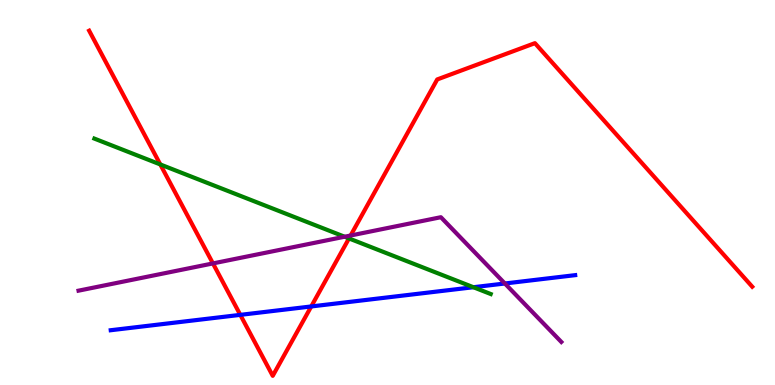[{'lines': ['blue', 'red'], 'intersections': [{'x': 3.1, 'y': 1.82}, {'x': 4.02, 'y': 2.04}]}, {'lines': ['green', 'red'], 'intersections': [{'x': 2.07, 'y': 5.73}, {'x': 4.5, 'y': 3.81}]}, {'lines': ['purple', 'red'], 'intersections': [{'x': 2.75, 'y': 3.16}, {'x': 4.52, 'y': 3.88}]}, {'lines': ['blue', 'green'], 'intersections': [{'x': 6.11, 'y': 2.54}]}, {'lines': ['blue', 'purple'], 'intersections': [{'x': 6.51, 'y': 2.64}]}, {'lines': ['green', 'purple'], 'intersections': [{'x': 4.45, 'y': 3.85}]}]